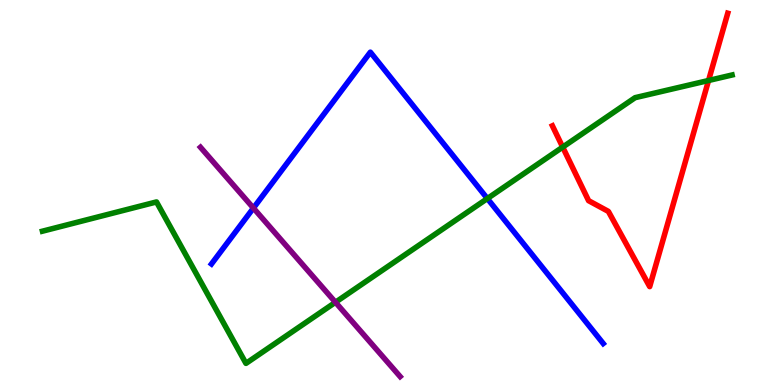[{'lines': ['blue', 'red'], 'intersections': []}, {'lines': ['green', 'red'], 'intersections': [{'x': 7.26, 'y': 6.18}, {'x': 9.14, 'y': 7.91}]}, {'lines': ['purple', 'red'], 'intersections': []}, {'lines': ['blue', 'green'], 'intersections': [{'x': 6.29, 'y': 4.84}]}, {'lines': ['blue', 'purple'], 'intersections': [{'x': 3.27, 'y': 4.6}]}, {'lines': ['green', 'purple'], 'intersections': [{'x': 4.33, 'y': 2.15}]}]